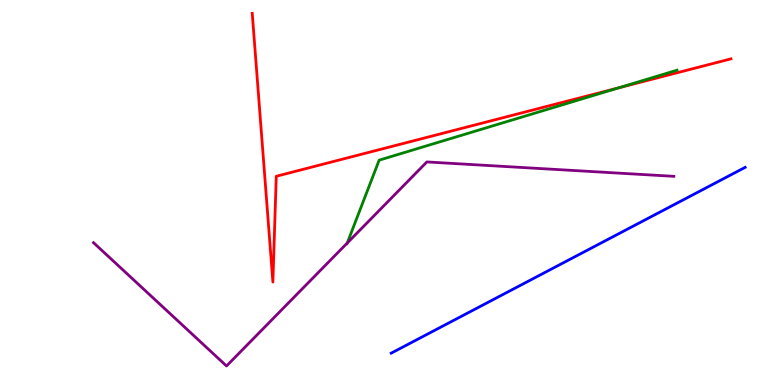[{'lines': ['blue', 'red'], 'intersections': []}, {'lines': ['green', 'red'], 'intersections': [{'x': 7.98, 'y': 7.72}]}, {'lines': ['purple', 'red'], 'intersections': []}, {'lines': ['blue', 'green'], 'intersections': []}, {'lines': ['blue', 'purple'], 'intersections': []}, {'lines': ['green', 'purple'], 'intersections': [{'x': 4.48, 'y': 3.69}]}]